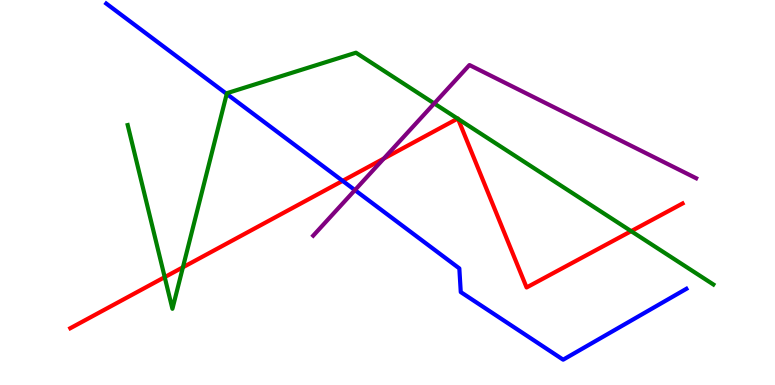[{'lines': ['blue', 'red'], 'intersections': [{'x': 4.42, 'y': 5.3}]}, {'lines': ['green', 'red'], 'intersections': [{'x': 2.13, 'y': 2.8}, {'x': 2.36, 'y': 3.06}, {'x': 5.9, 'y': 6.92}, {'x': 5.91, 'y': 6.91}, {'x': 8.14, 'y': 4.0}]}, {'lines': ['purple', 'red'], 'intersections': [{'x': 4.95, 'y': 5.88}]}, {'lines': ['blue', 'green'], 'intersections': [{'x': 2.93, 'y': 7.56}]}, {'lines': ['blue', 'purple'], 'intersections': [{'x': 4.58, 'y': 5.06}]}, {'lines': ['green', 'purple'], 'intersections': [{'x': 5.6, 'y': 7.31}]}]